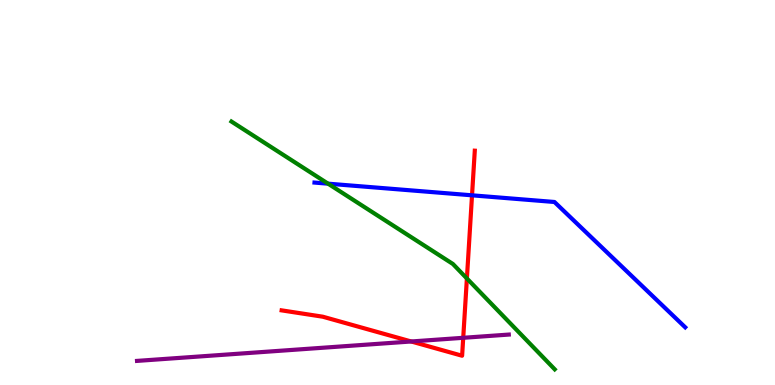[{'lines': ['blue', 'red'], 'intersections': [{'x': 6.09, 'y': 4.93}]}, {'lines': ['green', 'red'], 'intersections': [{'x': 6.02, 'y': 2.77}]}, {'lines': ['purple', 'red'], 'intersections': [{'x': 5.31, 'y': 1.13}, {'x': 5.98, 'y': 1.23}]}, {'lines': ['blue', 'green'], 'intersections': [{'x': 4.23, 'y': 5.23}]}, {'lines': ['blue', 'purple'], 'intersections': []}, {'lines': ['green', 'purple'], 'intersections': []}]